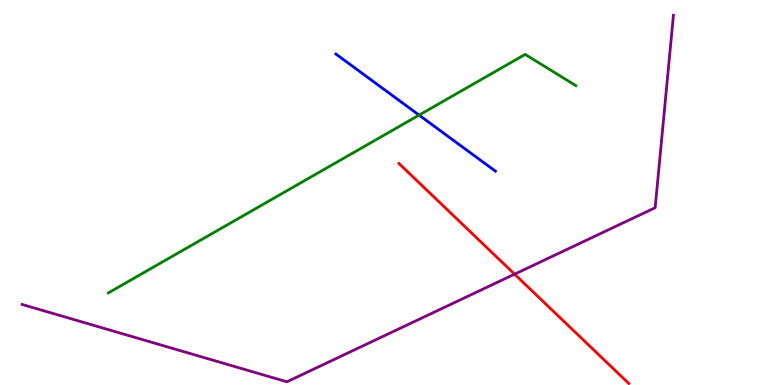[{'lines': ['blue', 'red'], 'intersections': []}, {'lines': ['green', 'red'], 'intersections': []}, {'lines': ['purple', 'red'], 'intersections': [{'x': 6.64, 'y': 2.88}]}, {'lines': ['blue', 'green'], 'intersections': [{'x': 5.41, 'y': 7.01}]}, {'lines': ['blue', 'purple'], 'intersections': []}, {'lines': ['green', 'purple'], 'intersections': []}]